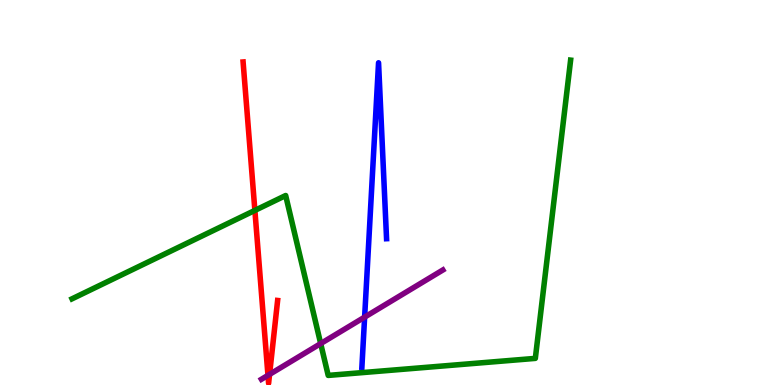[{'lines': ['blue', 'red'], 'intersections': []}, {'lines': ['green', 'red'], 'intersections': [{'x': 3.29, 'y': 4.53}]}, {'lines': ['purple', 'red'], 'intersections': [{'x': 3.46, 'y': 0.251}, {'x': 3.48, 'y': 0.276}]}, {'lines': ['blue', 'green'], 'intersections': []}, {'lines': ['blue', 'purple'], 'intersections': [{'x': 4.7, 'y': 1.76}]}, {'lines': ['green', 'purple'], 'intersections': [{'x': 4.14, 'y': 1.08}]}]